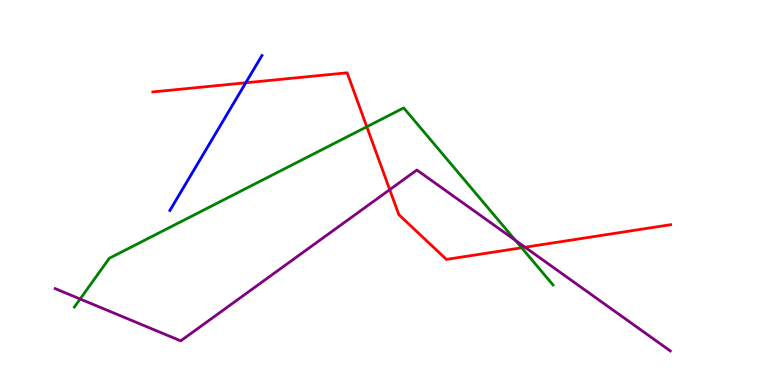[{'lines': ['blue', 'red'], 'intersections': [{'x': 3.17, 'y': 7.85}]}, {'lines': ['green', 'red'], 'intersections': [{'x': 4.73, 'y': 6.71}, {'x': 6.73, 'y': 3.56}]}, {'lines': ['purple', 'red'], 'intersections': [{'x': 5.03, 'y': 5.07}, {'x': 6.77, 'y': 3.58}]}, {'lines': ['blue', 'green'], 'intersections': []}, {'lines': ['blue', 'purple'], 'intersections': []}, {'lines': ['green', 'purple'], 'intersections': [{'x': 1.03, 'y': 2.23}, {'x': 6.65, 'y': 3.76}]}]